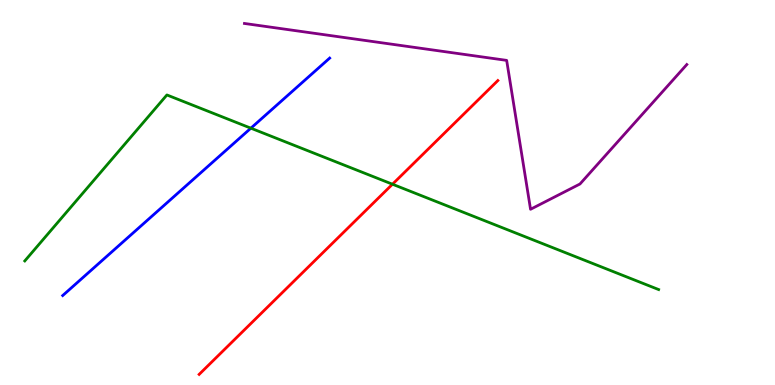[{'lines': ['blue', 'red'], 'intersections': []}, {'lines': ['green', 'red'], 'intersections': [{'x': 5.06, 'y': 5.22}]}, {'lines': ['purple', 'red'], 'intersections': []}, {'lines': ['blue', 'green'], 'intersections': [{'x': 3.24, 'y': 6.67}]}, {'lines': ['blue', 'purple'], 'intersections': []}, {'lines': ['green', 'purple'], 'intersections': []}]